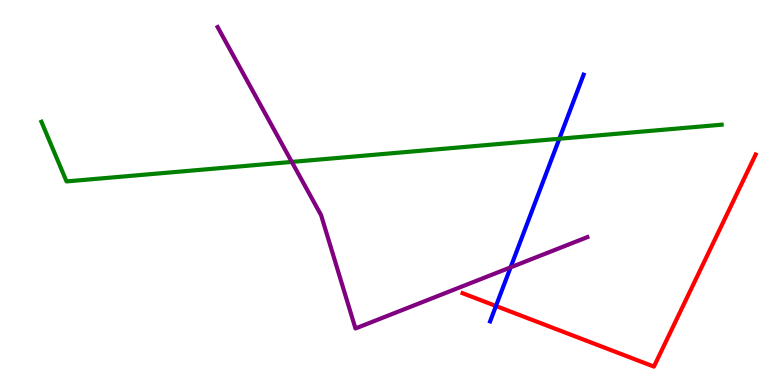[{'lines': ['blue', 'red'], 'intersections': [{'x': 6.4, 'y': 2.05}]}, {'lines': ['green', 'red'], 'intersections': []}, {'lines': ['purple', 'red'], 'intersections': []}, {'lines': ['blue', 'green'], 'intersections': [{'x': 7.22, 'y': 6.4}]}, {'lines': ['blue', 'purple'], 'intersections': [{'x': 6.59, 'y': 3.06}]}, {'lines': ['green', 'purple'], 'intersections': [{'x': 3.77, 'y': 5.79}]}]